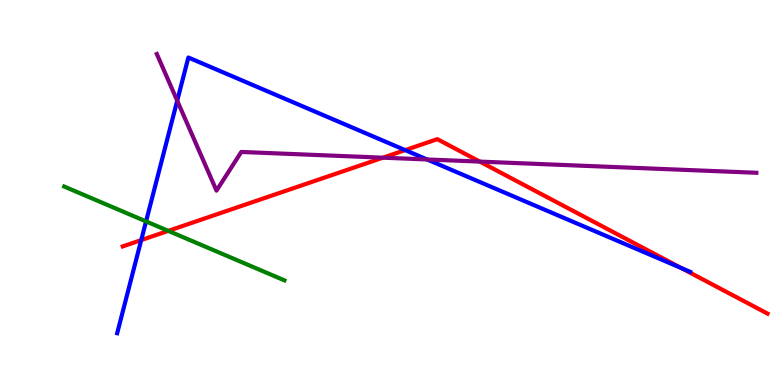[{'lines': ['blue', 'red'], 'intersections': [{'x': 1.82, 'y': 3.76}, {'x': 5.23, 'y': 6.1}, {'x': 8.79, 'y': 3.04}]}, {'lines': ['green', 'red'], 'intersections': [{'x': 2.17, 'y': 4.0}]}, {'lines': ['purple', 'red'], 'intersections': [{'x': 4.94, 'y': 5.9}, {'x': 6.19, 'y': 5.8}]}, {'lines': ['blue', 'green'], 'intersections': [{'x': 1.88, 'y': 4.25}]}, {'lines': ['blue', 'purple'], 'intersections': [{'x': 2.29, 'y': 7.38}, {'x': 5.51, 'y': 5.86}]}, {'lines': ['green', 'purple'], 'intersections': []}]